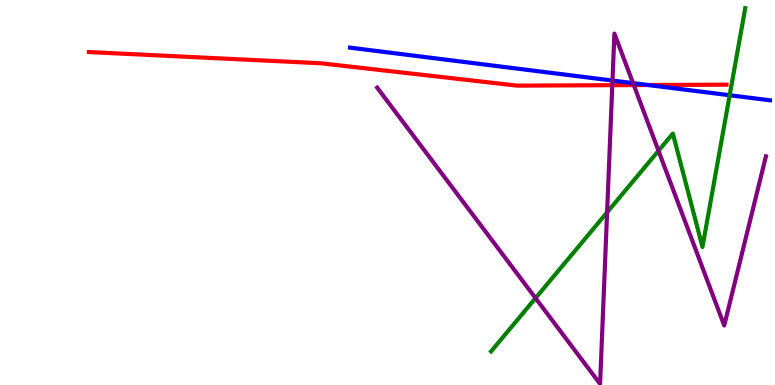[{'lines': ['blue', 'red'], 'intersections': [{'x': 8.36, 'y': 7.79}]}, {'lines': ['green', 'red'], 'intersections': []}, {'lines': ['purple', 'red'], 'intersections': [{'x': 7.9, 'y': 7.79}, {'x': 8.18, 'y': 7.79}]}, {'lines': ['blue', 'green'], 'intersections': [{'x': 9.41, 'y': 7.53}]}, {'lines': ['blue', 'purple'], 'intersections': [{'x': 7.9, 'y': 7.91}, {'x': 8.17, 'y': 7.84}]}, {'lines': ['green', 'purple'], 'intersections': [{'x': 6.91, 'y': 2.26}, {'x': 7.83, 'y': 4.48}, {'x': 8.5, 'y': 6.08}]}]